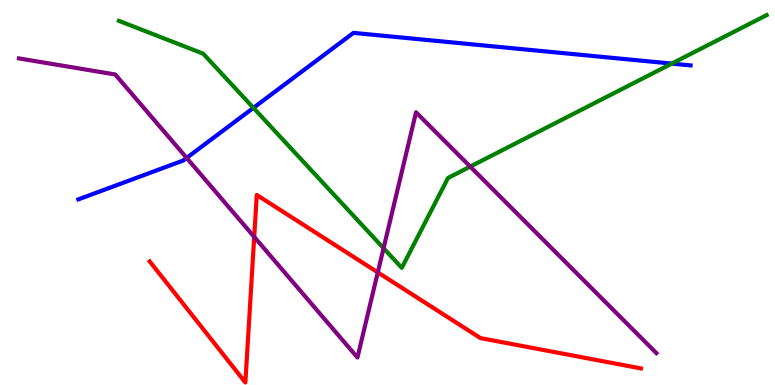[{'lines': ['blue', 'red'], 'intersections': []}, {'lines': ['green', 'red'], 'intersections': []}, {'lines': ['purple', 'red'], 'intersections': [{'x': 3.28, 'y': 3.85}, {'x': 4.87, 'y': 2.92}]}, {'lines': ['blue', 'green'], 'intersections': [{'x': 3.27, 'y': 7.2}, {'x': 8.67, 'y': 8.35}]}, {'lines': ['blue', 'purple'], 'intersections': [{'x': 2.41, 'y': 5.9}]}, {'lines': ['green', 'purple'], 'intersections': [{'x': 4.95, 'y': 3.55}, {'x': 6.07, 'y': 5.67}]}]